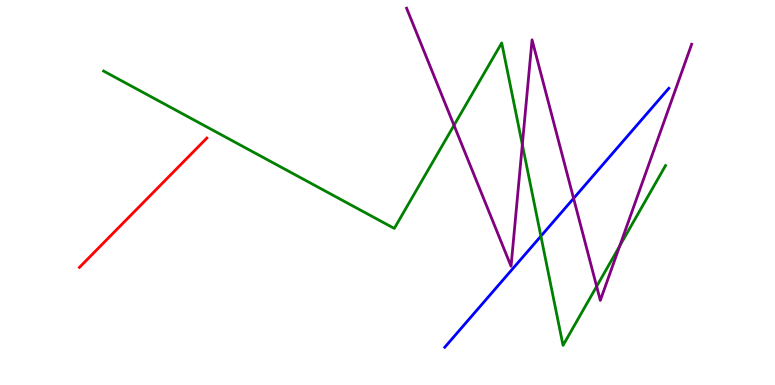[{'lines': ['blue', 'red'], 'intersections': []}, {'lines': ['green', 'red'], 'intersections': []}, {'lines': ['purple', 'red'], 'intersections': []}, {'lines': ['blue', 'green'], 'intersections': [{'x': 6.98, 'y': 3.87}]}, {'lines': ['blue', 'purple'], 'intersections': [{'x': 7.4, 'y': 4.85}]}, {'lines': ['green', 'purple'], 'intersections': [{'x': 5.86, 'y': 6.75}, {'x': 6.74, 'y': 6.24}, {'x': 7.7, 'y': 2.56}, {'x': 8.0, 'y': 3.61}]}]